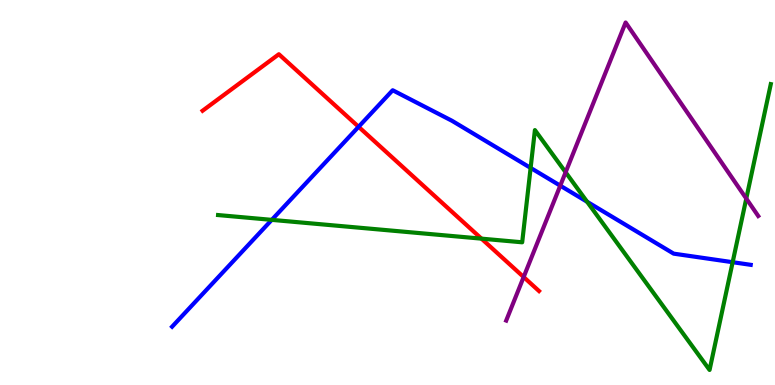[{'lines': ['blue', 'red'], 'intersections': [{'x': 4.63, 'y': 6.71}]}, {'lines': ['green', 'red'], 'intersections': [{'x': 6.21, 'y': 3.8}]}, {'lines': ['purple', 'red'], 'intersections': [{'x': 6.76, 'y': 2.8}]}, {'lines': ['blue', 'green'], 'intersections': [{'x': 3.51, 'y': 4.29}, {'x': 6.85, 'y': 5.64}, {'x': 7.58, 'y': 4.76}, {'x': 9.45, 'y': 3.19}]}, {'lines': ['blue', 'purple'], 'intersections': [{'x': 7.23, 'y': 5.18}]}, {'lines': ['green', 'purple'], 'intersections': [{'x': 7.3, 'y': 5.53}, {'x': 9.63, 'y': 4.84}]}]